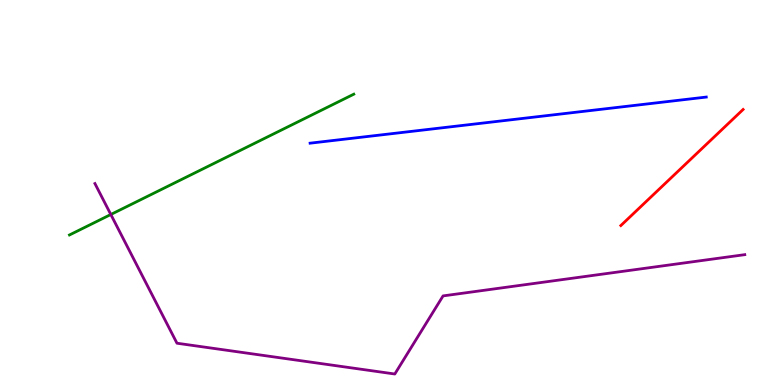[{'lines': ['blue', 'red'], 'intersections': []}, {'lines': ['green', 'red'], 'intersections': []}, {'lines': ['purple', 'red'], 'intersections': []}, {'lines': ['blue', 'green'], 'intersections': []}, {'lines': ['blue', 'purple'], 'intersections': []}, {'lines': ['green', 'purple'], 'intersections': [{'x': 1.43, 'y': 4.43}]}]